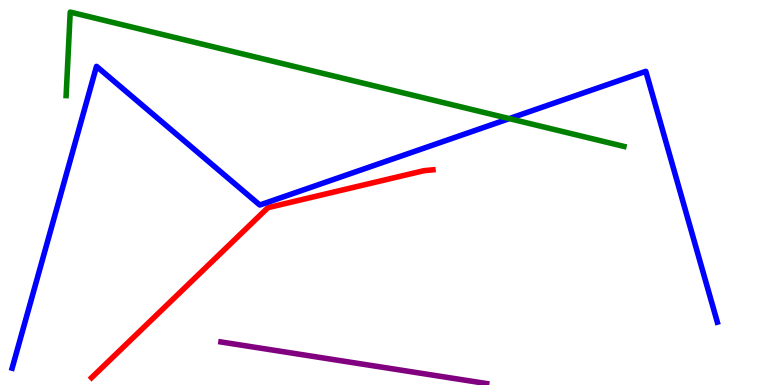[{'lines': ['blue', 'red'], 'intersections': []}, {'lines': ['green', 'red'], 'intersections': []}, {'lines': ['purple', 'red'], 'intersections': []}, {'lines': ['blue', 'green'], 'intersections': [{'x': 6.57, 'y': 6.92}]}, {'lines': ['blue', 'purple'], 'intersections': []}, {'lines': ['green', 'purple'], 'intersections': []}]